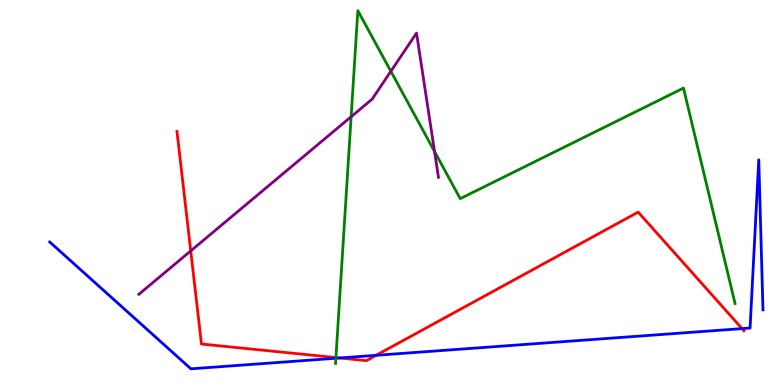[{'lines': ['blue', 'red'], 'intersections': [{'x': 4.38, 'y': 0.702}, {'x': 4.85, 'y': 0.771}, {'x': 9.57, 'y': 1.46}]}, {'lines': ['green', 'red'], 'intersections': [{'x': 4.33, 'y': 0.712}]}, {'lines': ['purple', 'red'], 'intersections': [{'x': 2.46, 'y': 3.48}]}, {'lines': ['blue', 'green'], 'intersections': [{'x': 4.33, 'y': 0.695}]}, {'lines': ['blue', 'purple'], 'intersections': []}, {'lines': ['green', 'purple'], 'intersections': [{'x': 4.53, 'y': 6.97}, {'x': 5.04, 'y': 8.15}, {'x': 5.61, 'y': 6.06}]}]